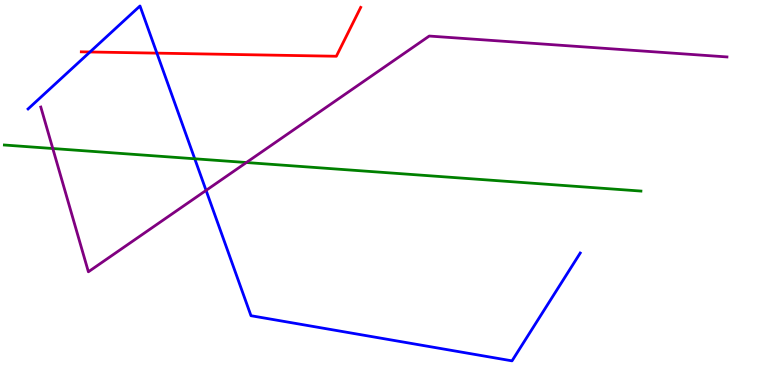[{'lines': ['blue', 'red'], 'intersections': [{'x': 1.16, 'y': 8.65}, {'x': 2.02, 'y': 8.62}]}, {'lines': ['green', 'red'], 'intersections': []}, {'lines': ['purple', 'red'], 'intersections': []}, {'lines': ['blue', 'green'], 'intersections': [{'x': 2.51, 'y': 5.88}]}, {'lines': ['blue', 'purple'], 'intersections': [{'x': 2.66, 'y': 5.05}]}, {'lines': ['green', 'purple'], 'intersections': [{'x': 0.681, 'y': 6.14}, {'x': 3.18, 'y': 5.78}]}]